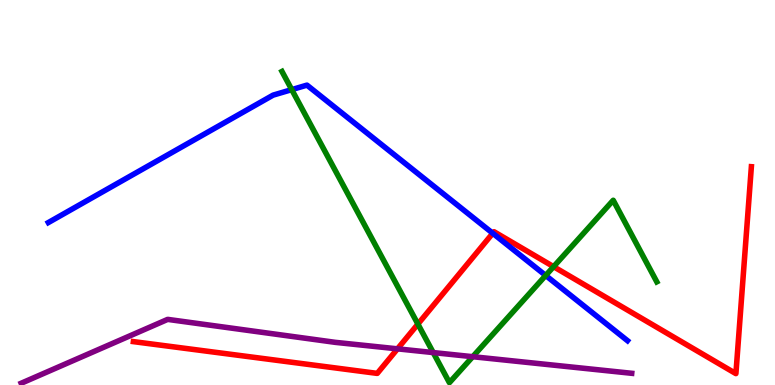[{'lines': ['blue', 'red'], 'intersections': [{'x': 6.36, 'y': 3.94}]}, {'lines': ['green', 'red'], 'intersections': [{'x': 5.39, 'y': 1.58}, {'x': 7.14, 'y': 3.07}]}, {'lines': ['purple', 'red'], 'intersections': [{'x': 5.13, 'y': 0.939}]}, {'lines': ['blue', 'green'], 'intersections': [{'x': 3.76, 'y': 7.67}, {'x': 7.04, 'y': 2.85}]}, {'lines': ['blue', 'purple'], 'intersections': []}, {'lines': ['green', 'purple'], 'intersections': [{'x': 5.59, 'y': 0.842}, {'x': 6.1, 'y': 0.735}]}]